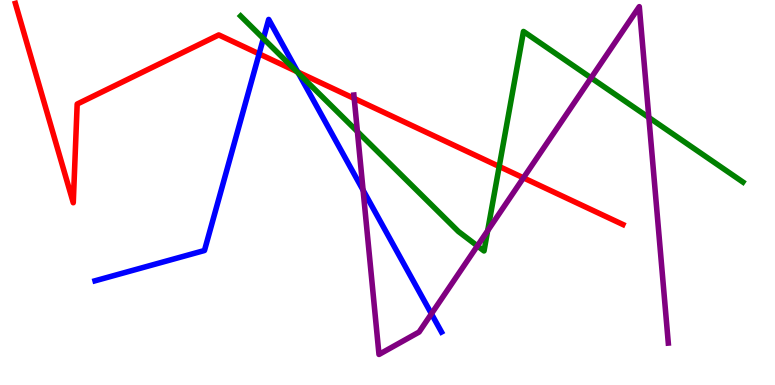[{'lines': ['blue', 'red'], 'intersections': [{'x': 3.34, 'y': 8.6}, {'x': 3.84, 'y': 8.13}]}, {'lines': ['green', 'red'], 'intersections': [{'x': 3.83, 'y': 8.14}, {'x': 6.44, 'y': 5.68}]}, {'lines': ['purple', 'red'], 'intersections': [{'x': 4.57, 'y': 7.44}, {'x': 6.75, 'y': 5.38}]}, {'lines': ['blue', 'green'], 'intersections': [{'x': 3.4, 'y': 9.0}, {'x': 3.85, 'y': 8.1}]}, {'lines': ['blue', 'purple'], 'intersections': [{'x': 4.68, 'y': 5.06}, {'x': 5.57, 'y': 1.85}]}, {'lines': ['green', 'purple'], 'intersections': [{'x': 4.61, 'y': 6.58}, {'x': 6.16, 'y': 3.61}, {'x': 6.29, 'y': 4.01}, {'x': 7.63, 'y': 7.98}, {'x': 8.37, 'y': 6.95}]}]